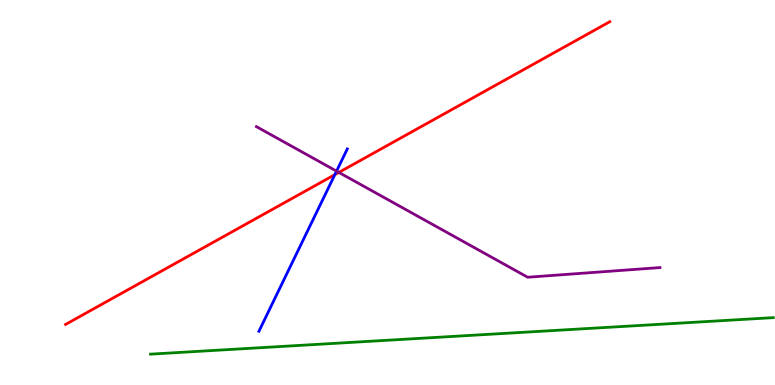[{'lines': ['blue', 'red'], 'intersections': [{'x': 4.32, 'y': 5.46}]}, {'lines': ['green', 'red'], 'intersections': []}, {'lines': ['purple', 'red'], 'intersections': [{'x': 4.37, 'y': 5.52}]}, {'lines': ['blue', 'green'], 'intersections': []}, {'lines': ['blue', 'purple'], 'intersections': [{'x': 4.34, 'y': 5.55}]}, {'lines': ['green', 'purple'], 'intersections': []}]